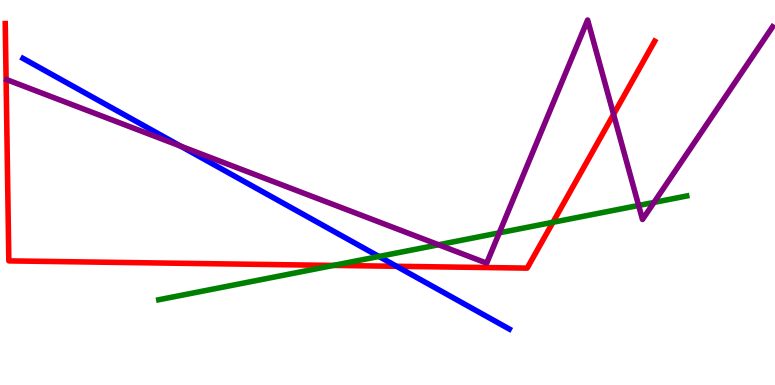[{'lines': ['blue', 'red'], 'intersections': [{'x': 5.12, 'y': 3.08}]}, {'lines': ['green', 'red'], 'intersections': [{'x': 4.3, 'y': 3.11}, {'x': 7.13, 'y': 4.23}]}, {'lines': ['purple', 'red'], 'intersections': [{'x': 7.92, 'y': 7.03}]}, {'lines': ['blue', 'green'], 'intersections': [{'x': 4.89, 'y': 3.34}]}, {'lines': ['blue', 'purple'], 'intersections': [{'x': 2.33, 'y': 6.2}]}, {'lines': ['green', 'purple'], 'intersections': [{'x': 5.66, 'y': 3.64}, {'x': 6.44, 'y': 3.95}, {'x': 8.24, 'y': 4.66}, {'x': 8.44, 'y': 4.74}]}]